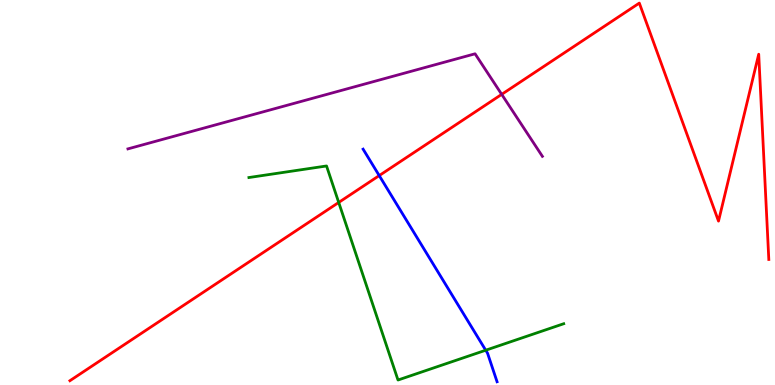[{'lines': ['blue', 'red'], 'intersections': [{'x': 4.89, 'y': 5.44}]}, {'lines': ['green', 'red'], 'intersections': [{'x': 4.37, 'y': 4.74}]}, {'lines': ['purple', 'red'], 'intersections': [{'x': 6.47, 'y': 7.55}]}, {'lines': ['blue', 'green'], 'intersections': [{'x': 6.27, 'y': 0.903}]}, {'lines': ['blue', 'purple'], 'intersections': []}, {'lines': ['green', 'purple'], 'intersections': []}]